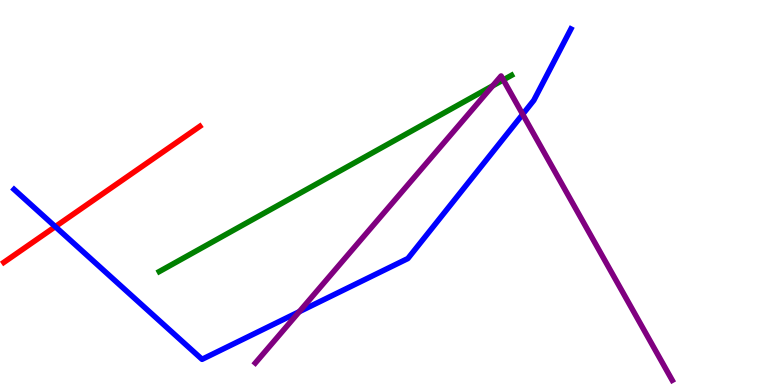[{'lines': ['blue', 'red'], 'intersections': [{'x': 0.714, 'y': 4.11}]}, {'lines': ['green', 'red'], 'intersections': []}, {'lines': ['purple', 'red'], 'intersections': []}, {'lines': ['blue', 'green'], 'intersections': []}, {'lines': ['blue', 'purple'], 'intersections': [{'x': 3.86, 'y': 1.9}, {'x': 6.74, 'y': 7.03}]}, {'lines': ['green', 'purple'], 'intersections': [{'x': 6.36, 'y': 7.77}, {'x': 6.49, 'y': 7.92}]}]